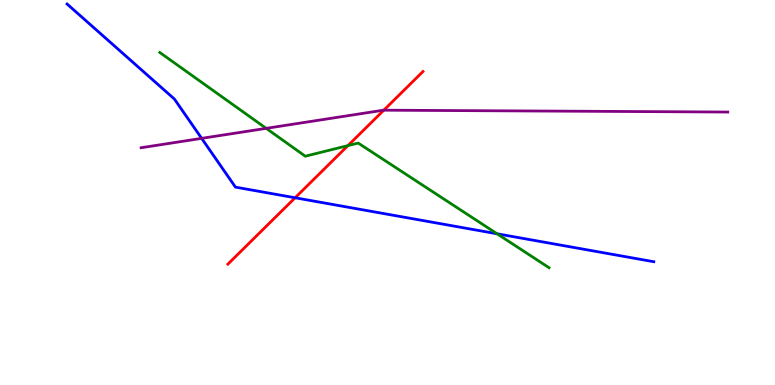[{'lines': ['blue', 'red'], 'intersections': [{'x': 3.81, 'y': 4.86}]}, {'lines': ['green', 'red'], 'intersections': [{'x': 4.49, 'y': 6.22}]}, {'lines': ['purple', 'red'], 'intersections': [{'x': 4.95, 'y': 7.14}]}, {'lines': ['blue', 'green'], 'intersections': [{'x': 6.41, 'y': 3.93}]}, {'lines': ['blue', 'purple'], 'intersections': [{'x': 2.6, 'y': 6.41}]}, {'lines': ['green', 'purple'], 'intersections': [{'x': 3.43, 'y': 6.67}]}]